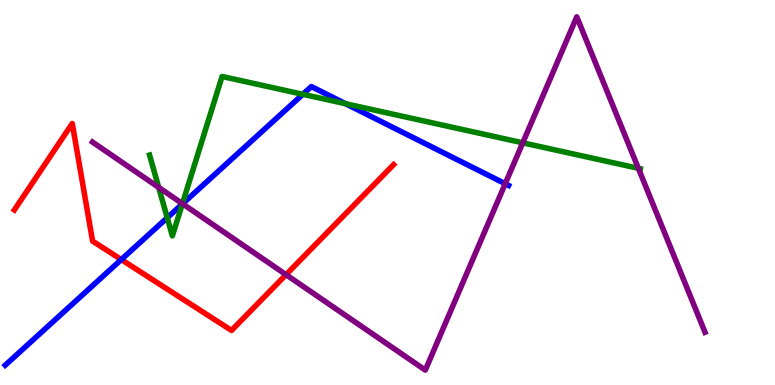[{'lines': ['blue', 'red'], 'intersections': [{'x': 1.56, 'y': 3.26}]}, {'lines': ['green', 'red'], 'intersections': []}, {'lines': ['purple', 'red'], 'intersections': [{'x': 3.69, 'y': 2.87}]}, {'lines': ['blue', 'green'], 'intersections': [{'x': 2.16, 'y': 4.34}, {'x': 2.35, 'y': 4.7}, {'x': 3.91, 'y': 7.55}, {'x': 4.46, 'y': 7.31}]}, {'lines': ['blue', 'purple'], 'intersections': [{'x': 2.36, 'y': 4.71}, {'x': 6.52, 'y': 5.23}]}, {'lines': ['green', 'purple'], 'intersections': [{'x': 2.05, 'y': 5.13}, {'x': 2.35, 'y': 4.71}, {'x': 6.75, 'y': 6.29}, {'x': 8.24, 'y': 5.63}]}]